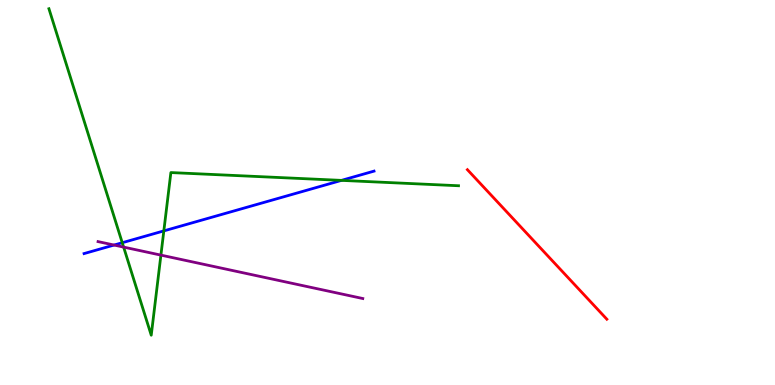[{'lines': ['blue', 'red'], 'intersections': []}, {'lines': ['green', 'red'], 'intersections': []}, {'lines': ['purple', 'red'], 'intersections': []}, {'lines': ['blue', 'green'], 'intersections': [{'x': 1.58, 'y': 3.7}, {'x': 2.11, 'y': 4.0}, {'x': 4.41, 'y': 5.31}]}, {'lines': ['blue', 'purple'], 'intersections': [{'x': 1.47, 'y': 3.64}]}, {'lines': ['green', 'purple'], 'intersections': [{'x': 1.6, 'y': 3.58}, {'x': 2.08, 'y': 3.37}]}]